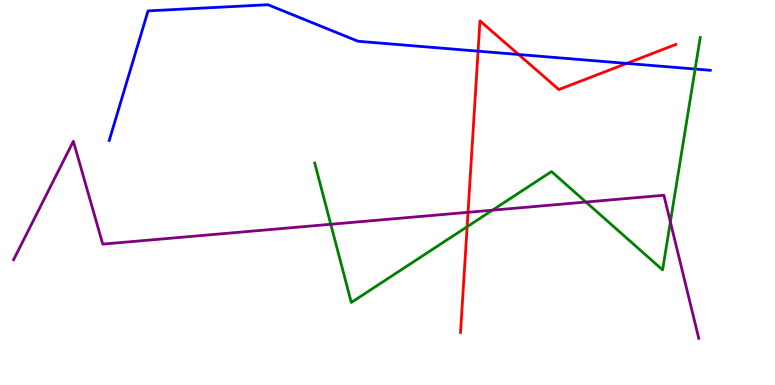[{'lines': ['blue', 'red'], 'intersections': [{'x': 6.17, 'y': 8.67}, {'x': 6.69, 'y': 8.58}, {'x': 8.09, 'y': 8.35}]}, {'lines': ['green', 'red'], 'intersections': [{'x': 6.03, 'y': 4.11}]}, {'lines': ['purple', 'red'], 'intersections': [{'x': 6.04, 'y': 4.49}]}, {'lines': ['blue', 'green'], 'intersections': [{'x': 8.97, 'y': 8.21}]}, {'lines': ['blue', 'purple'], 'intersections': []}, {'lines': ['green', 'purple'], 'intersections': [{'x': 4.27, 'y': 4.17}, {'x': 6.35, 'y': 4.54}, {'x': 7.56, 'y': 4.75}, {'x': 8.65, 'y': 4.24}]}]